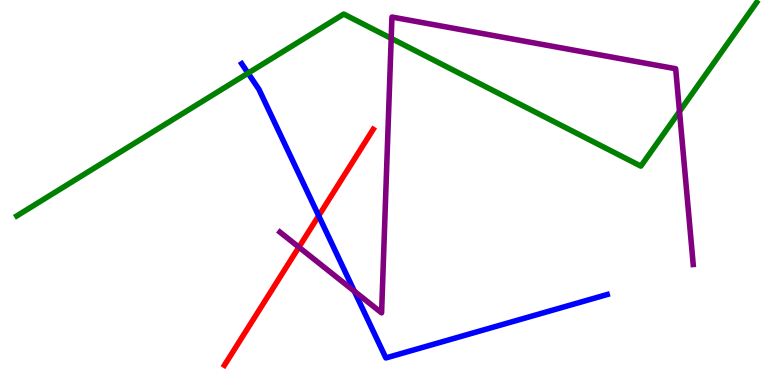[{'lines': ['blue', 'red'], 'intersections': [{'x': 4.11, 'y': 4.4}]}, {'lines': ['green', 'red'], 'intersections': []}, {'lines': ['purple', 'red'], 'intersections': [{'x': 3.86, 'y': 3.58}]}, {'lines': ['blue', 'green'], 'intersections': [{'x': 3.2, 'y': 8.1}]}, {'lines': ['blue', 'purple'], 'intersections': [{'x': 4.57, 'y': 2.44}]}, {'lines': ['green', 'purple'], 'intersections': [{'x': 5.05, 'y': 9.0}, {'x': 8.77, 'y': 7.1}]}]